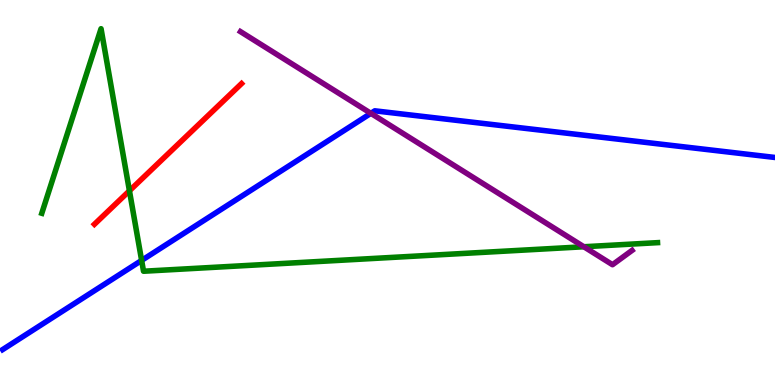[{'lines': ['blue', 'red'], 'intersections': []}, {'lines': ['green', 'red'], 'intersections': [{'x': 1.67, 'y': 5.04}]}, {'lines': ['purple', 'red'], 'intersections': []}, {'lines': ['blue', 'green'], 'intersections': [{'x': 1.83, 'y': 3.24}]}, {'lines': ['blue', 'purple'], 'intersections': [{'x': 4.79, 'y': 7.06}]}, {'lines': ['green', 'purple'], 'intersections': [{'x': 7.53, 'y': 3.59}]}]